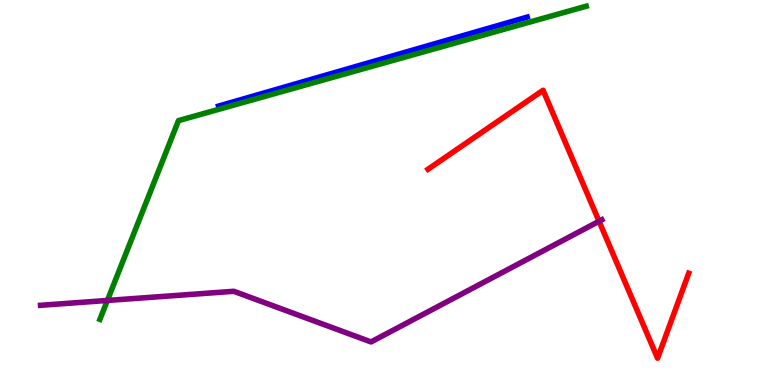[{'lines': ['blue', 'red'], 'intersections': []}, {'lines': ['green', 'red'], 'intersections': []}, {'lines': ['purple', 'red'], 'intersections': [{'x': 7.73, 'y': 4.25}]}, {'lines': ['blue', 'green'], 'intersections': []}, {'lines': ['blue', 'purple'], 'intersections': []}, {'lines': ['green', 'purple'], 'intersections': [{'x': 1.39, 'y': 2.2}]}]